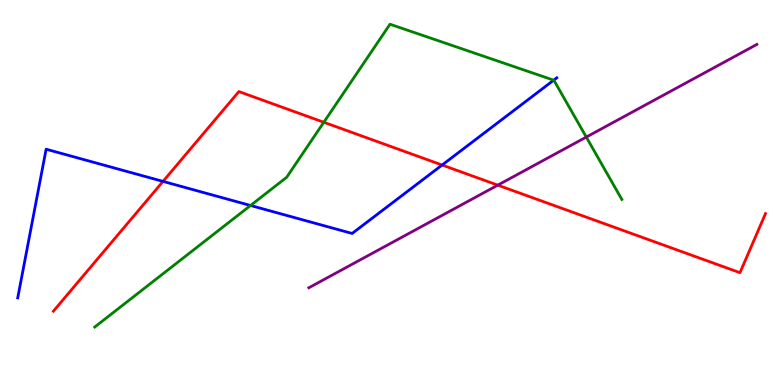[{'lines': ['blue', 'red'], 'intersections': [{'x': 2.1, 'y': 5.29}, {'x': 5.7, 'y': 5.71}]}, {'lines': ['green', 'red'], 'intersections': [{'x': 4.18, 'y': 6.82}]}, {'lines': ['purple', 'red'], 'intersections': [{'x': 6.42, 'y': 5.19}]}, {'lines': ['blue', 'green'], 'intersections': [{'x': 3.23, 'y': 4.66}, {'x': 7.14, 'y': 7.92}]}, {'lines': ['blue', 'purple'], 'intersections': []}, {'lines': ['green', 'purple'], 'intersections': [{'x': 7.56, 'y': 6.44}]}]